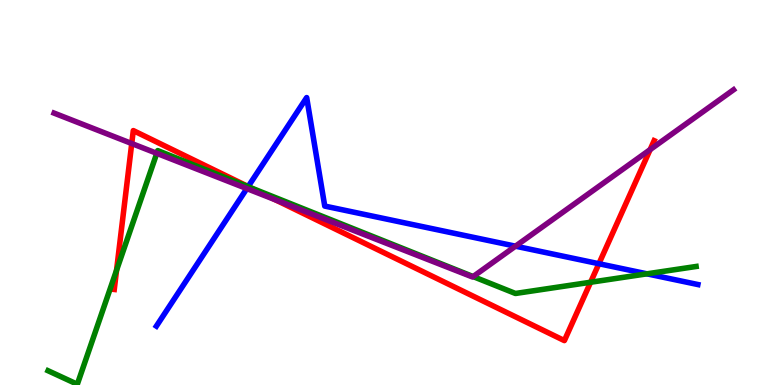[{'lines': ['blue', 'red'], 'intersections': [{'x': 3.2, 'y': 5.15}, {'x': 7.73, 'y': 3.15}]}, {'lines': ['green', 'red'], 'intersections': [{'x': 1.5, 'y': 2.98}, {'x': 3.23, 'y': 5.13}, {'x': 7.62, 'y': 2.67}]}, {'lines': ['purple', 'red'], 'intersections': [{'x': 1.7, 'y': 6.27}, {'x': 3.55, 'y': 4.81}, {'x': 8.39, 'y': 6.11}]}, {'lines': ['blue', 'green'], 'intersections': [{'x': 3.2, 'y': 5.15}, {'x': 8.35, 'y': 2.89}]}, {'lines': ['blue', 'purple'], 'intersections': [{'x': 3.18, 'y': 5.1}, {'x': 6.65, 'y': 3.61}]}, {'lines': ['green', 'purple'], 'intersections': [{'x': 2.02, 'y': 6.02}, {'x': 6.1, 'y': 2.82}]}]